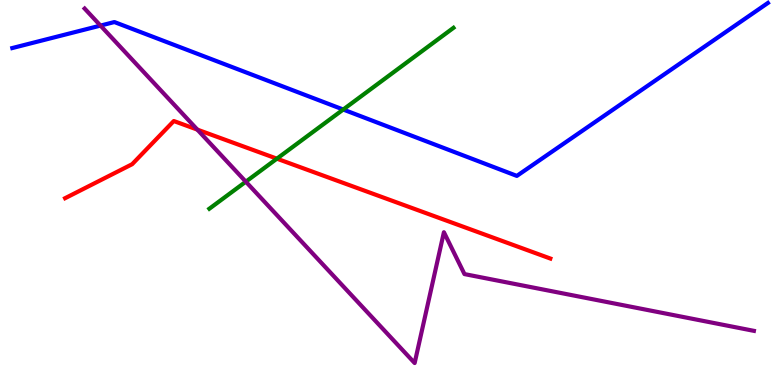[{'lines': ['blue', 'red'], 'intersections': []}, {'lines': ['green', 'red'], 'intersections': [{'x': 3.57, 'y': 5.88}]}, {'lines': ['purple', 'red'], 'intersections': [{'x': 2.55, 'y': 6.63}]}, {'lines': ['blue', 'green'], 'intersections': [{'x': 4.43, 'y': 7.16}]}, {'lines': ['blue', 'purple'], 'intersections': [{'x': 1.3, 'y': 9.34}]}, {'lines': ['green', 'purple'], 'intersections': [{'x': 3.17, 'y': 5.28}]}]